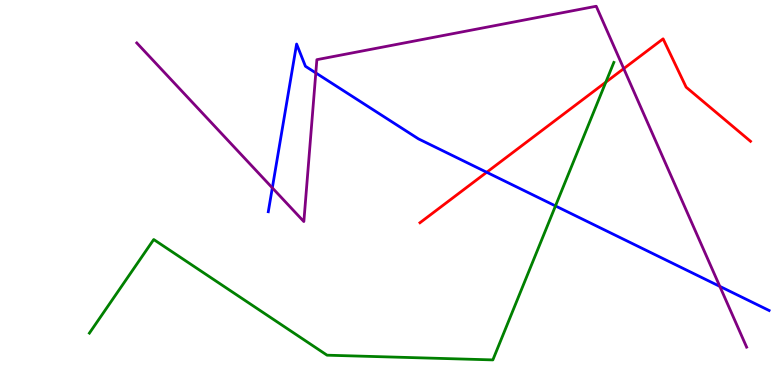[{'lines': ['blue', 'red'], 'intersections': [{'x': 6.28, 'y': 5.53}]}, {'lines': ['green', 'red'], 'intersections': [{'x': 7.82, 'y': 7.87}]}, {'lines': ['purple', 'red'], 'intersections': [{'x': 8.05, 'y': 8.22}]}, {'lines': ['blue', 'green'], 'intersections': [{'x': 7.17, 'y': 4.65}]}, {'lines': ['blue', 'purple'], 'intersections': [{'x': 3.51, 'y': 5.12}, {'x': 4.07, 'y': 8.11}, {'x': 9.29, 'y': 2.56}]}, {'lines': ['green', 'purple'], 'intersections': []}]